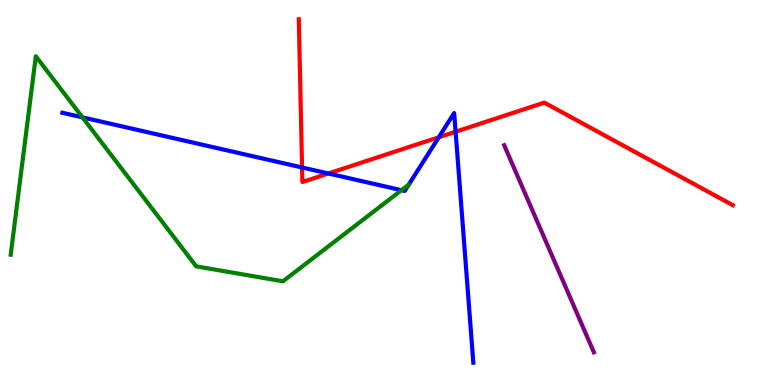[{'lines': ['blue', 'red'], 'intersections': [{'x': 3.9, 'y': 5.65}, {'x': 4.24, 'y': 5.49}, {'x': 5.66, 'y': 6.44}, {'x': 5.88, 'y': 6.58}]}, {'lines': ['green', 'red'], 'intersections': []}, {'lines': ['purple', 'red'], 'intersections': []}, {'lines': ['blue', 'green'], 'intersections': [{'x': 1.06, 'y': 6.95}, {'x': 5.18, 'y': 5.06}, {'x': 5.27, 'y': 5.2}]}, {'lines': ['blue', 'purple'], 'intersections': []}, {'lines': ['green', 'purple'], 'intersections': []}]